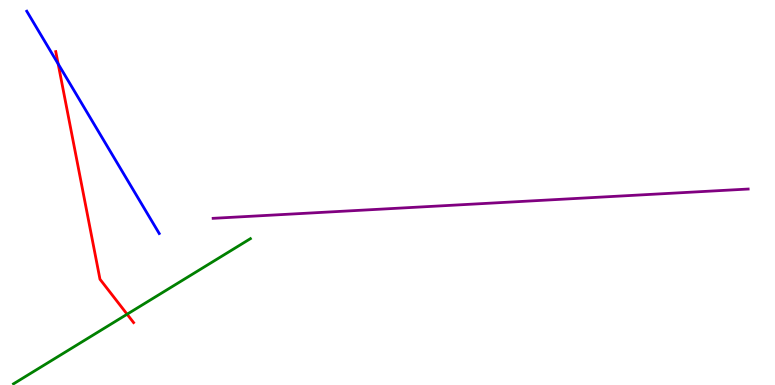[{'lines': ['blue', 'red'], 'intersections': [{'x': 0.75, 'y': 8.34}]}, {'lines': ['green', 'red'], 'intersections': [{'x': 1.64, 'y': 1.84}]}, {'lines': ['purple', 'red'], 'intersections': []}, {'lines': ['blue', 'green'], 'intersections': []}, {'lines': ['blue', 'purple'], 'intersections': []}, {'lines': ['green', 'purple'], 'intersections': []}]